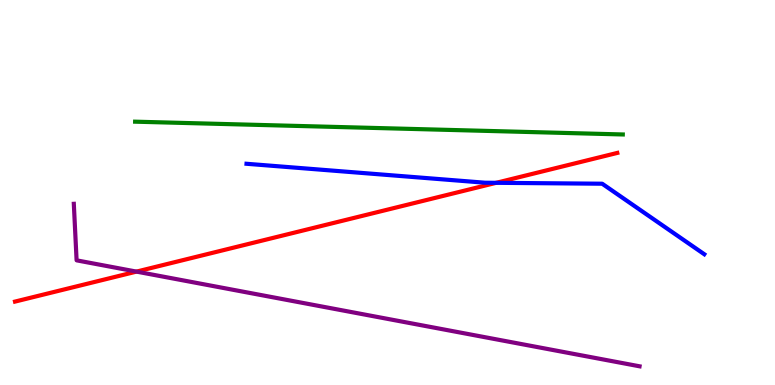[{'lines': ['blue', 'red'], 'intersections': [{'x': 6.4, 'y': 5.25}]}, {'lines': ['green', 'red'], 'intersections': []}, {'lines': ['purple', 'red'], 'intersections': [{'x': 1.76, 'y': 2.95}]}, {'lines': ['blue', 'green'], 'intersections': []}, {'lines': ['blue', 'purple'], 'intersections': []}, {'lines': ['green', 'purple'], 'intersections': []}]